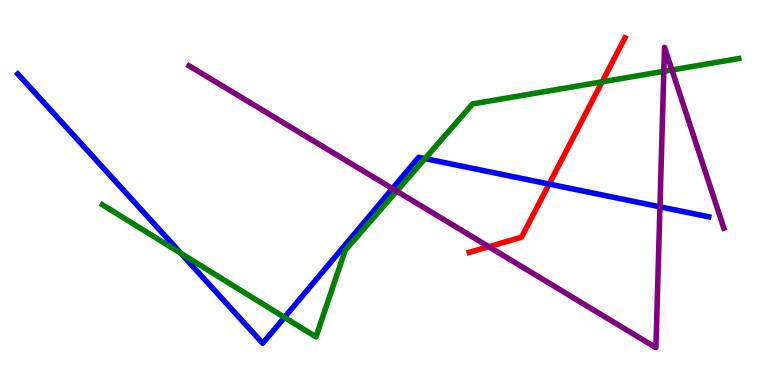[{'lines': ['blue', 'red'], 'intersections': [{'x': 7.09, 'y': 5.22}]}, {'lines': ['green', 'red'], 'intersections': [{'x': 7.77, 'y': 7.87}]}, {'lines': ['purple', 'red'], 'intersections': [{'x': 6.31, 'y': 3.59}]}, {'lines': ['blue', 'green'], 'intersections': [{'x': 2.33, 'y': 3.42}, {'x': 3.67, 'y': 1.76}, {'x': 5.48, 'y': 5.88}]}, {'lines': ['blue', 'purple'], 'intersections': [{'x': 5.06, 'y': 5.1}, {'x': 8.52, 'y': 4.63}]}, {'lines': ['green', 'purple'], 'intersections': [{'x': 5.12, 'y': 5.04}, {'x': 8.57, 'y': 8.15}, {'x': 8.67, 'y': 8.18}]}]